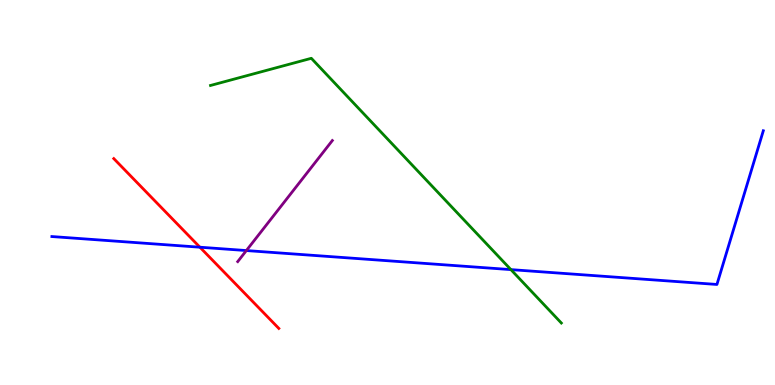[{'lines': ['blue', 'red'], 'intersections': [{'x': 2.58, 'y': 3.58}]}, {'lines': ['green', 'red'], 'intersections': []}, {'lines': ['purple', 'red'], 'intersections': []}, {'lines': ['blue', 'green'], 'intersections': [{'x': 6.59, 'y': 3.0}]}, {'lines': ['blue', 'purple'], 'intersections': [{'x': 3.18, 'y': 3.49}]}, {'lines': ['green', 'purple'], 'intersections': []}]